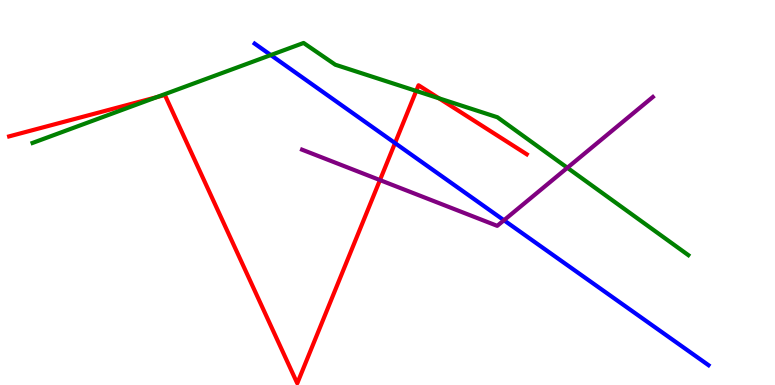[{'lines': ['blue', 'red'], 'intersections': [{'x': 5.1, 'y': 6.28}]}, {'lines': ['green', 'red'], 'intersections': [{'x': 2.02, 'y': 7.47}, {'x': 5.37, 'y': 7.64}, {'x': 5.66, 'y': 7.45}]}, {'lines': ['purple', 'red'], 'intersections': [{'x': 4.9, 'y': 5.32}]}, {'lines': ['blue', 'green'], 'intersections': [{'x': 3.49, 'y': 8.57}]}, {'lines': ['blue', 'purple'], 'intersections': [{'x': 6.5, 'y': 4.28}]}, {'lines': ['green', 'purple'], 'intersections': [{'x': 7.32, 'y': 5.64}]}]